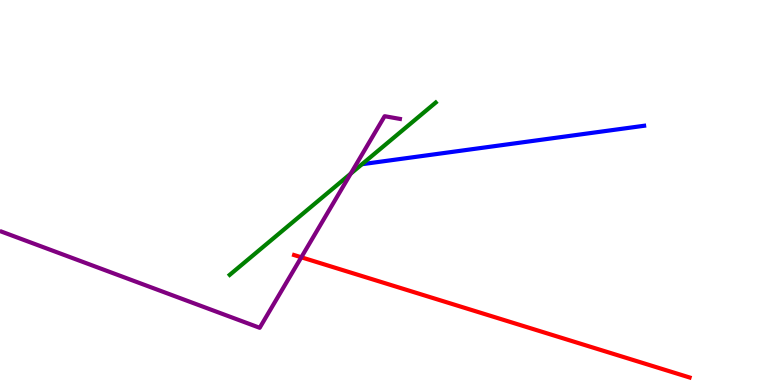[{'lines': ['blue', 'red'], 'intersections': []}, {'lines': ['green', 'red'], 'intersections': []}, {'lines': ['purple', 'red'], 'intersections': [{'x': 3.89, 'y': 3.32}]}, {'lines': ['blue', 'green'], 'intersections': []}, {'lines': ['blue', 'purple'], 'intersections': []}, {'lines': ['green', 'purple'], 'intersections': [{'x': 4.53, 'y': 5.49}]}]